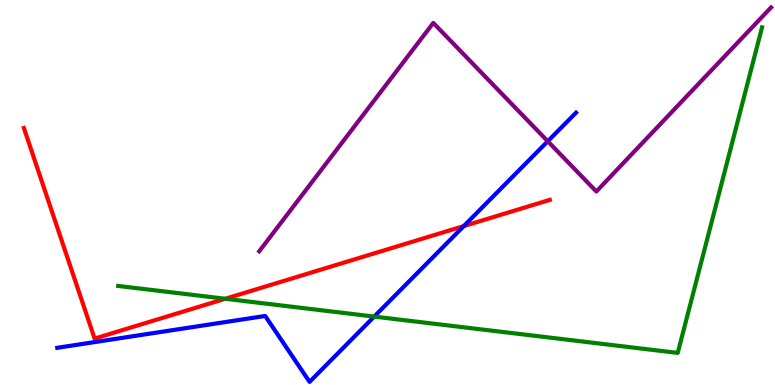[{'lines': ['blue', 'red'], 'intersections': [{'x': 5.98, 'y': 4.13}]}, {'lines': ['green', 'red'], 'intersections': [{'x': 2.91, 'y': 2.24}]}, {'lines': ['purple', 'red'], 'intersections': []}, {'lines': ['blue', 'green'], 'intersections': [{'x': 4.83, 'y': 1.78}]}, {'lines': ['blue', 'purple'], 'intersections': [{'x': 7.07, 'y': 6.33}]}, {'lines': ['green', 'purple'], 'intersections': []}]